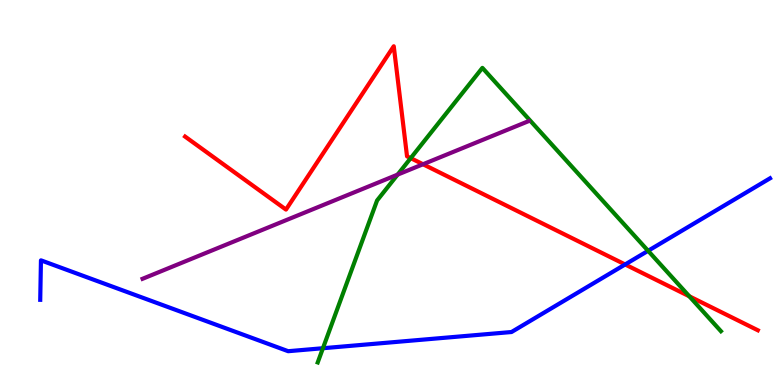[{'lines': ['blue', 'red'], 'intersections': [{'x': 8.07, 'y': 3.13}]}, {'lines': ['green', 'red'], 'intersections': [{'x': 5.3, 'y': 5.89}, {'x': 8.89, 'y': 2.3}]}, {'lines': ['purple', 'red'], 'intersections': [{'x': 5.46, 'y': 5.73}]}, {'lines': ['blue', 'green'], 'intersections': [{'x': 4.17, 'y': 0.955}, {'x': 8.36, 'y': 3.49}]}, {'lines': ['blue', 'purple'], 'intersections': []}, {'lines': ['green', 'purple'], 'intersections': [{'x': 5.13, 'y': 5.46}]}]